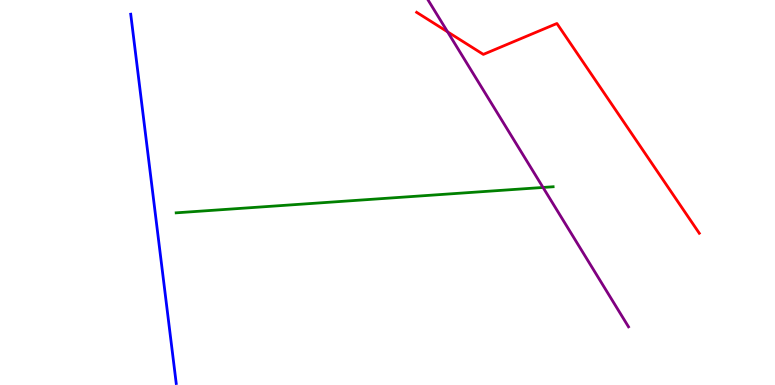[{'lines': ['blue', 'red'], 'intersections': []}, {'lines': ['green', 'red'], 'intersections': []}, {'lines': ['purple', 'red'], 'intersections': [{'x': 5.78, 'y': 9.17}]}, {'lines': ['blue', 'green'], 'intersections': []}, {'lines': ['blue', 'purple'], 'intersections': []}, {'lines': ['green', 'purple'], 'intersections': [{'x': 7.01, 'y': 5.13}]}]